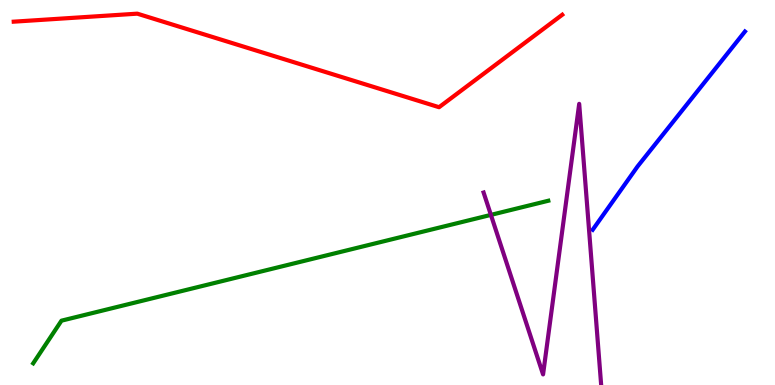[{'lines': ['blue', 'red'], 'intersections': []}, {'lines': ['green', 'red'], 'intersections': []}, {'lines': ['purple', 'red'], 'intersections': []}, {'lines': ['blue', 'green'], 'intersections': []}, {'lines': ['blue', 'purple'], 'intersections': []}, {'lines': ['green', 'purple'], 'intersections': [{'x': 6.33, 'y': 4.42}]}]